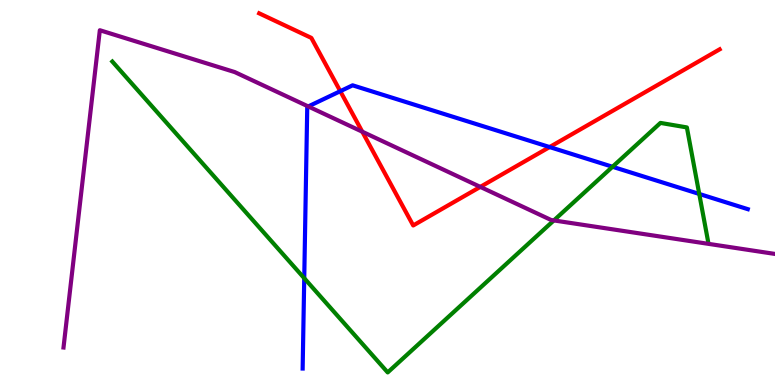[{'lines': ['blue', 'red'], 'intersections': [{'x': 4.39, 'y': 7.63}, {'x': 7.09, 'y': 6.18}]}, {'lines': ['green', 'red'], 'intersections': []}, {'lines': ['purple', 'red'], 'intersections': [{'x': 4.67, 'y': 6.58}, {'x': 6.2, 'y': 5.15}]}, {'lines': ['blue', 'green'], 'intersections': [{'x': 3.93, 'y': 2.77}, {'x': 7.9, 'y': 5.67}, {'x': 9.02, 'y': 4.96}]}, {'lines': ['blue', 'purple'], 'intersections': [{'x': 3.98, 'y': 7.24}]}, {'lines': ['green', 'purple'], 'intersections': [{'x': 7.15, 'y': 4.27}]}]